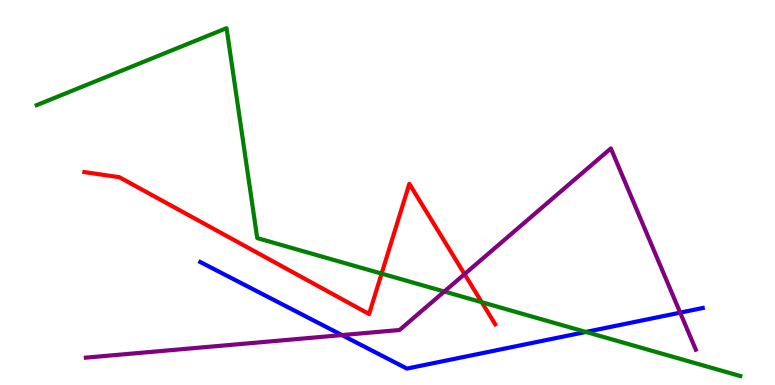[{'lines': ['blue', 'red'], 'intersections': []}, {'lines': ['green', 'red'], 'intersections': [{'x': 4.92, 'y': 2.89}, {'x': 6.22, 'y': 2.15}]}, {'lines': ['purple', 'red'], 'intersections': [{'x': 5.99, 'y': 2.88}]}, {'lines': ['blue', 'green'], 'intersections': [{'x': 7.56, 'y': 1.38}]}, {'lines': ['blue', 'purple'], 'intersections': [{'x': 4.41, 'y': 1.3}, {'x': 8.78, 'y': 1.88}]}, {'lines': ['green', 'purple'], 'intersections': [{'x': 5.73, 'y': 2.43}]}]